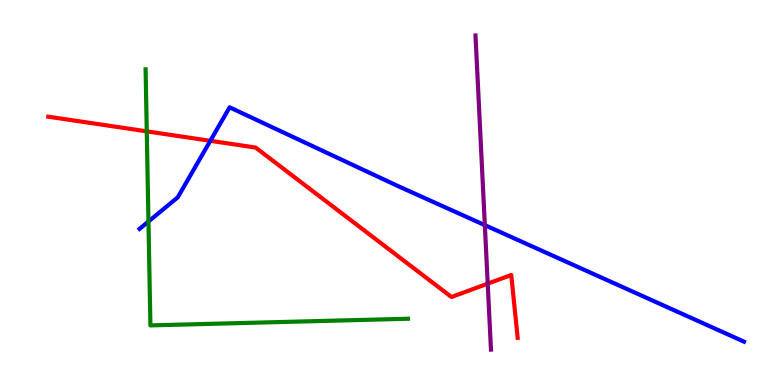[{'lines': ['blue', 'red'], 'intersections': [{'x': 2.71, 'y': 6.34}]}, {'lines': ['green', 'red'], 'intersections': [{'x': 1.89, 'y': 6.59}]}, {'lines': ['purple', 'red'], 'intersections': [{'x': 6.29, 'y': 2.63}]}, {'lines': ['blue', 'green'], 'intersections': [{'x': 1.92, 'y': 4.25}]}, {'lines': ['blue', 'purple'], 'intersections': [{'x': 6.26, 'y': 4.15}]}, {'lines': ['green', 'purple'], 'intersections': []}]